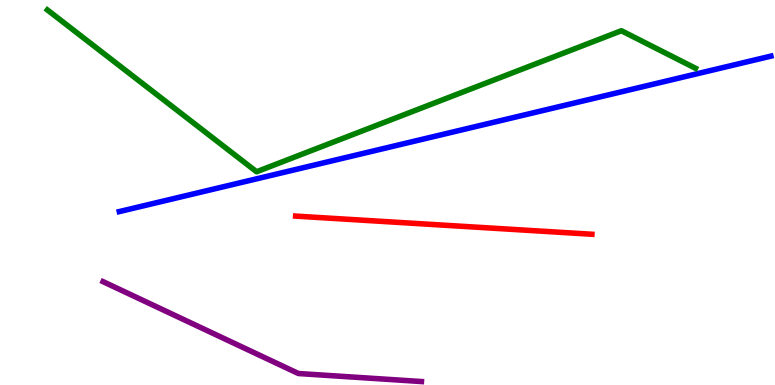[{'lines': ['blue', 'red'], 'intersections': []}, {'lines': ['green', 'red'], 'intersections': []}, {'lines': ['purple', 'red'], 'intersections': []}, {'lines': ['blue', 'green'], 'intersections': []}, {'lines': ['blue', 'purple'], 'intersections': []}, {'lines': ['green', 'purple'], 'intersections': []}]